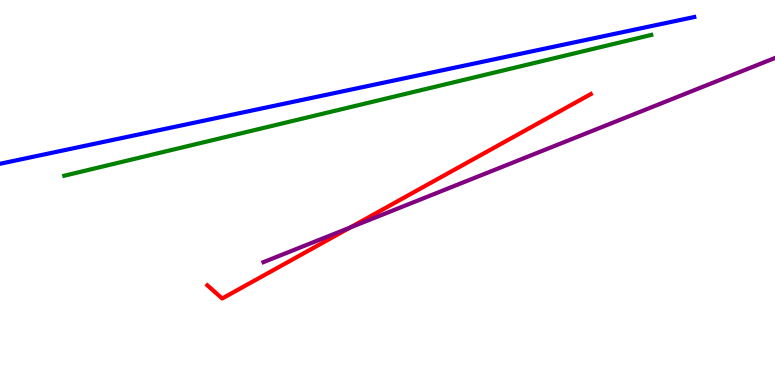[{'lines': ['blue', 'red'], 'intersections': []}, {'lines': ['green', 'red'], 'intersections': []}, {'lines': ['purple', 'red'], 'intersections': [{'x': 4.52, 'y': 4.09}]}, {'lines': ['blue', 'green'], 'intersections': []}, {'lines': ['blue', 'purple'], 'intersections': []}, {'lines': ['green', 'purple'], 'intersections': []}]